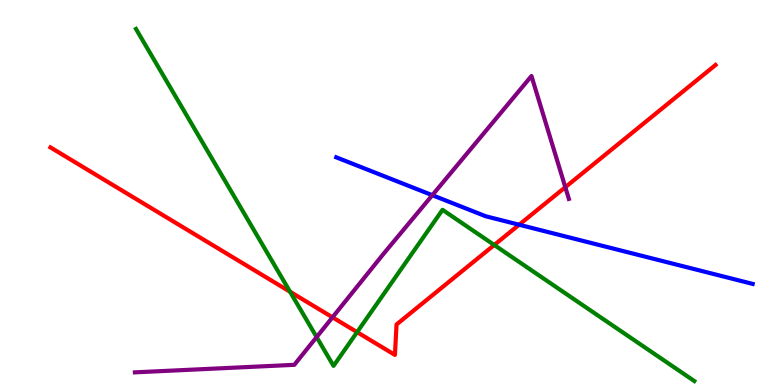[{'lines': ['blue', 'red'], 'intersections': [{'x': 6.7, 'y': 4.16}]}, {'lines': ['green', 'red'], 'intersections': [{'x': 3.74, 'y': 2.42}, {'x': 4.61, 'y': 1.37}, {'x': 6.38, 'y': 3.64}]}, {'lines': ['purple', 'red'], 'intersections': [{'x': 4.29, 'y': 1.76}, {'x': 7.29, 'y': 5.14}]}, {'lines': ['blue', 'green'], 'intersections': []}, {'lines': ['blue', 'purple'], 'intersections': [{'x': 5.58, 'y': 4.93}]}, {'lines': ['green', 'purple'], 'intersections': [{'x': 4.09, 'y': 1.25}]}]